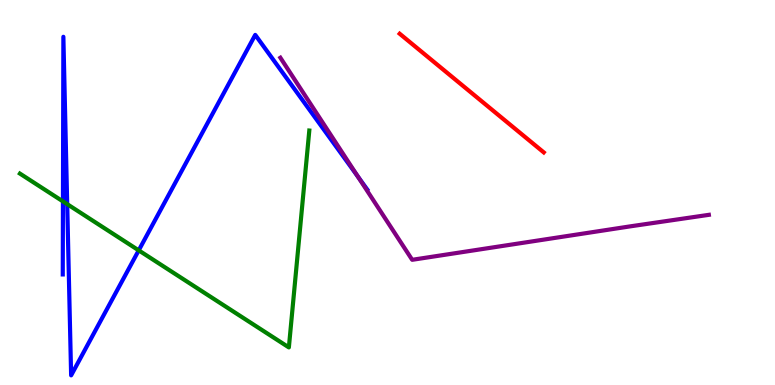[{'lines': ['blue', 'red'], 'intersections': []}, {'lines': ['green', 'red'], 'intersections': []}, {'lines': ['purple', 'red'], 'intersections': []}, {'lines': ['blue', 'green'], 'intersections': [{'x': 0.812, 'y': 4.77}, {'x': 0.867, 'y': 4.7}, {'x': 1.79, 'y': 3.5}]}, {'lines': ['blue', 'purple'], 'intersections': [{'x': 4.62, 'y': 5.41}]}, {'lines': ['green', 'purple'], 'intersections': []}]